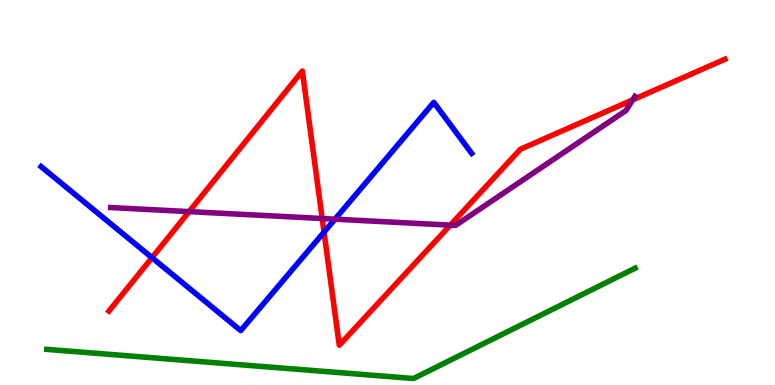[{'lines': ['blue', 'red'], 'intersections': [{'x': 1.96, 'y': 3.31}, {'x': 4.18, 'y': 3.97}]}, {'lines': ['green', 'red'], 'intersections': []}, {'lines': ['purple', 'red'], 'intersections': [{'x': 2.44, 'y': 4.5}, {'x': 4.16, 'y': 4.32}, {'x': 5.81, 'y': 4.15}, {'x': 8.16, 'y': 7.41}]}, {'lines': ['blue', 'green'], 'intersections': []}, {'lines': ['blue', 'purple'], 'intersections': [{'x': 4.32, 'y': 4.31}]}, {'lines': ['green', 'purple'], 'intersections': []}]